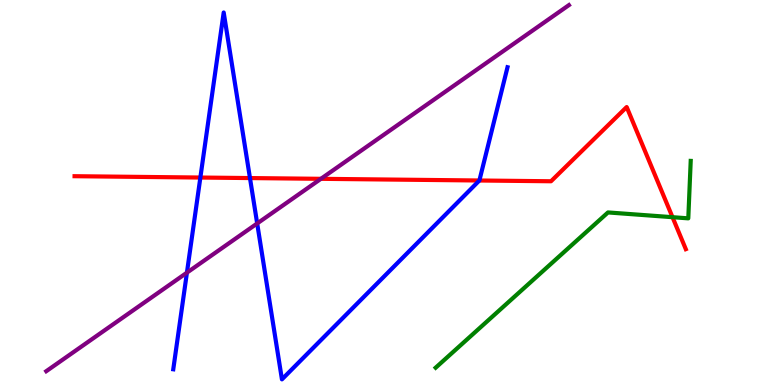[{'lines': ['blue', 'red'], 'intersections': [{'x': 2.59, 'y': 5.39}, {'x': 3.23, 'y': 5.37}, {'x': 6.19, 'y': 5.31}]}, {'lines': ['green', 'red'], 'intersections': [{'x': 8.68, 'y': 4.36}]}, {'lines': ['purple', 'red'], 'intersections': [{'x': 4.14, 'y': 5.36}]}, {'lines': ['blue', 'green'], 'intersections': []}, {'lines': ['blue', 'purple'], 'intersections': [{'x': 2.41, 'y': 2.92}, {'x': 3.32, 'y': 4.2}]}, {'lines': ['green', 'purple'], 'intersections': []}]